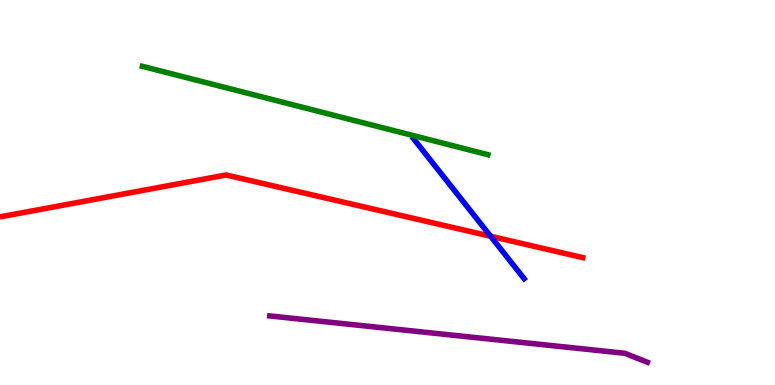[{'lines': ['blue', 'red'], 'intersections': [{'x': 6.33, 'y': 3.86}]}, {'lines': ['green', 'red'], 'intersections': []}, {'lines': ['purple', 'red'], 'intersections': []}, {'lines': ['blue', 'green'], 'intersections': []}, {'lines': ['blue', 'purple'], 'intersections': []}, {'lines': ['green', 'purple'], 'intersections': []}]